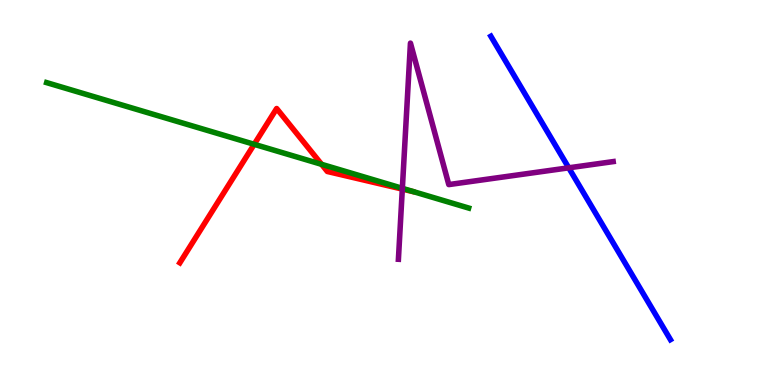[{'lines': ['blue', 'red'], 'intersections': []}, {'lines': ['green', 'red'], 'intersections': [{'x': 3.28, 'y': 6.25}, {'x': 4.15, 'y': 5.73}]}, {'lines': ['purple', 'red'], 'intersections': [{'x': 5.19, 'y': 5.09}]}, {'lines': ['blue', 'green'], 'intersections': []}, {'lines': ['blue', 'purple'], 'intersections': [{'x': 7.34, 'y': 5.64}]}, {'lines': ['green', 'purple'], 'intersections': [{'x': 5.19, 'y': 5.11}]}]